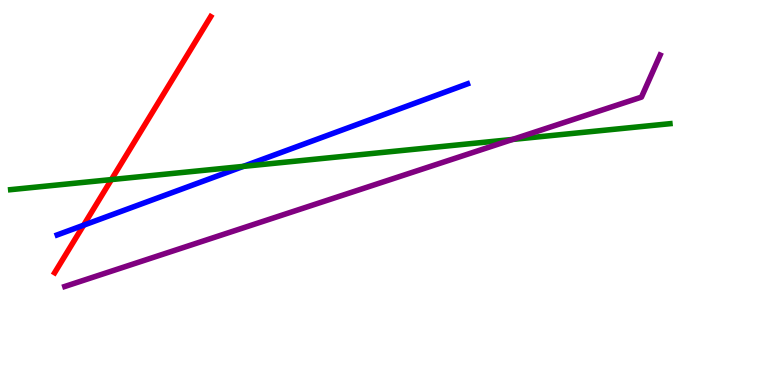[{'lines': ['blue', 'red'], 'intersections': [{'x': 1.08, 'y': 4.15}]}, {'lines': ['green', 'red'], 'intersections': [{'x': 1.44, 'y': 5.34}]}, {'lines': ['purple', 'red'], 'intersections': []}, {'lines': ['blue', 'green'], 'intersections': [{'x': 3.14, 'y': 5.68}]}, {'lines': ['blue', 'purple'], 'intersections': []}, {'lines': ['green', 'purple'], 'intersections': [{'x': 6.61, 'y': 6.38}]}]